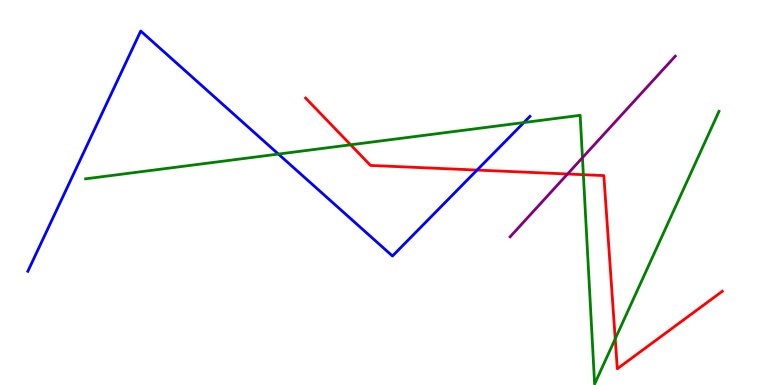[{'lines': ['blue', 'red'], 'intersections': [{'x': 6.16, 'y': 5.58}]}, {'lines': ['green', 'red'], 'intersections': [{'x': 4.52, 'y': 6.24}, {'x': 7.53, 'y': 5.46}, {'x': 7.94, 'y': 1.2}]}, {'lines': ['purple', 'red'], 'intersections': [{'x': 7.32, 'y': 5.48}]}, {'lines': ['blue', 'green'], 'intersections': [{'x': 3.59, 'y': 6.0}, {'x': 6.76, 'y': 6.82}]}, {'lines': ['blue', 'purple'], 'intersections': []}, {'lines': ['green', 'purple'], 'intersections': [{'x': 7.52, 'y': 5.9}]}]